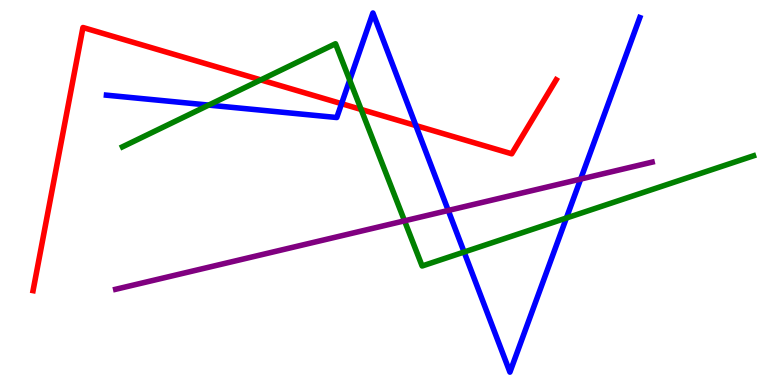[{'lines': ['blue', 'red'], 'intersections': [{'x': 4.41, 'y': 7.31}, {'x': 5.37, 'y': 6.74}]}, {'lines': ['green', 'red'], 'intersections': [{'x': 3.37, 'y': 7.92}, {'x': 4.66, 'y': 7.16}]}, {'lines': ['purple', 'red'], 'intersections': []}, {'lines': ['blue', 'green'], 'intersections': [{'x': 2.69, 'y': 7.27}, {'x': 4.51, 'y': 7.92}, {'x': 5.99, 'y': 3.45}, {'x': 7.31, 'y': 4.34}]}, {'lines': ['blue', 'purple'], 'intersections': [{'x': 5.78, 'y': 4.53}, {'x': 7.49, 'y': 5.35}]}, {'lines': ['green', 'purple'], 'intersections': [{'x': 5.22, 'y': 4.26}]}]